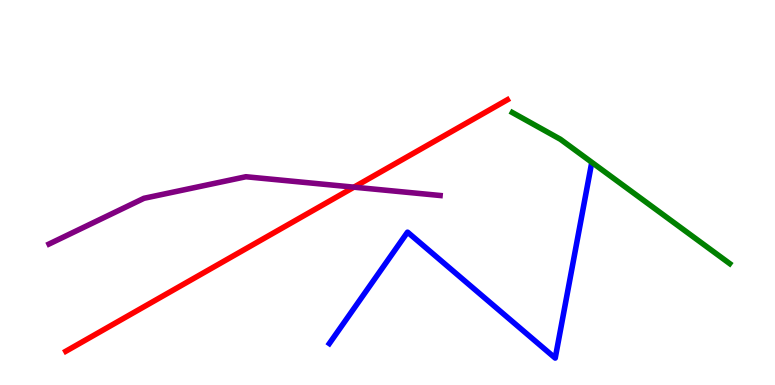[{'lines': ['blue', 'red'], 'intersections': []}, {'lines': ['green', 'red'], 'intersections': []}, {'lines': ['purple', 'red'], 'intersections': [{'x': 4.57, 'y': 5.14}]}, {'lines': ['blue', 'green'], 'intersections': []}, {'lines': ['blue', 'purple'], 'intersections': []}, {'lines': ['green', 'purple'], 'intersections': []}]